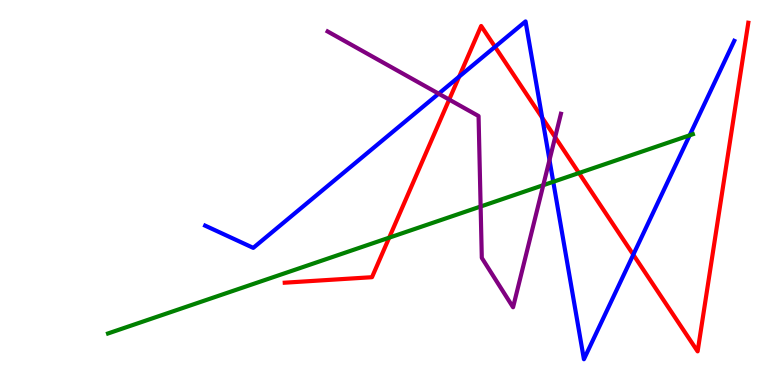[{'lines': ['blue', 'red'], 'intersections': [{'x': 5.92, 'y': 8.01}, {'x': 6.39, 'y': 8.78}, {'x': 7.0, 'y': 6.94}, {'x': 8.17, 'y': 3.39}]}, {'lines': ['green', 'red'], 'intersections': [{'x': 5.02, 'y': 3.83}, {'x': 7.47, 'y': 5.51}]}, {'lines': ['purple', 'red'], 'intersections': [{'x': 5.8, 'y': 7.41}, {'x': 7.16, 'y': 6.44}]}, {'lines': ['blue', 'green'], 'intersections': [{'x': 7.14, 'y': 5.28}, {'x': 8.9, 'y': 6.49}]}, {'lines': ['blue', 'purple'], 'intersections': [{'x': 5.66, 'y': 7.57}, {'x': 7.09, 'y': 5.84}]}, {'lines': ['green', 'purple'], 'intersections': [{'x': 6.2, 'y': 4.64}, {'x': 7.01, 'y': 5.19}]}]